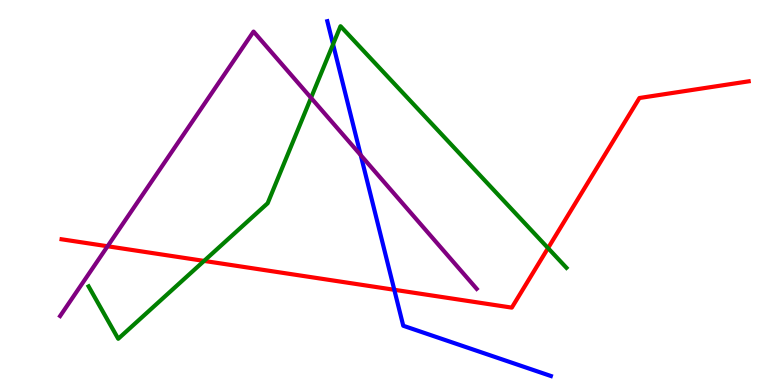[{'lines': ['blue', 'red'], 'intersections': [{'x': 5.09, 'y': 2.47}]}, {'lines': ['green', 'red'], 'intersections': [{'x': 2.63, 'y': 3.22}, {'x': 7.07, 'y': 3.56}]}, {'lines': ['purple', 'red'], 'intersections': [{'x': 1.39, 'y': 3.6}]}, {'lines': ['blue', 'green'], 'intersections': [{'x': 4.3, 'y': 8.85}]}, {'lines': ['blue', 'purple'], 'intersections': [{'x': 4.65, 'y': 5.97}]}, {'lines': ['green', 'purple'], 'intersections': [{'x': 4.01, 'y': 7.46}]}]